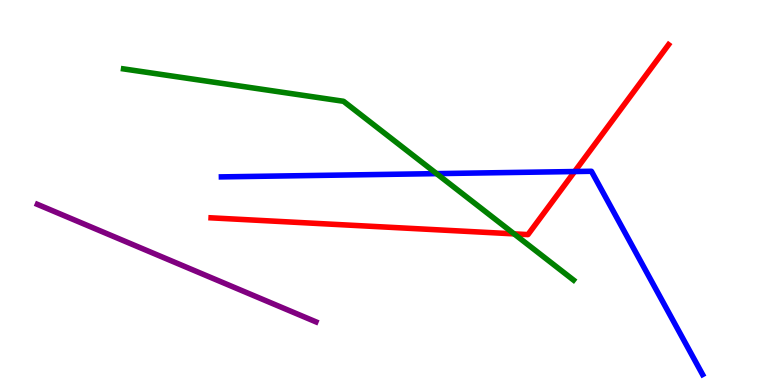[{'lines': ['blue', 'red'], 'intersections': [{'x': 7.41, 'y': 5.54}]}, {'lines': ['green', 'red'], 'intersections': [{'x': 6.63, 'y': 3.93}]}, {'lines': ['purple', 'red'], 'intersections': []}, {'lines': ['blue', 'green'], 'intersections': [{'x': 5.63, 'y': 5.49}]}, {'lines': ['blue', 'purple'], 'intersections': []}, {'lines': ['green', 'purple'], 'intersections': []}]